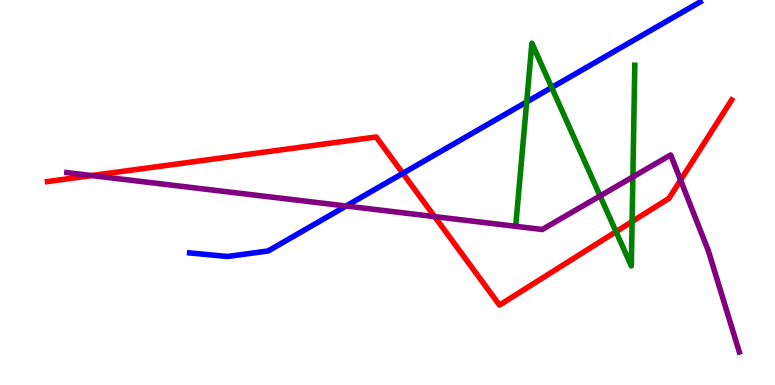[{'lines': ['blue', 'red'], 'intersections': [{'x': 5.2, 'y': 5.5}]}, {'lines': ['green', 'red'], 'intersections': [{'x': 7.95, 'y': 3.98}, {'x': 8.16, 'y': 4.24}]}, {'lines': ['purple', 'red'], 'intersections': [{'x': 1.18, 'y': 5.44}, {'x': 5.61, 'y': 4.37}, {'x': 8.78, 'y': 5.32}]}, {'lines': ['blue', 'green'], 'intersections': [{'x': 6.8, 'y': 7.35}, {'x': 7.12, 'y': 7.73}]}, {'lines': ['blue', 'purple'], 'intersections': [{'x': 4.47, 'y': 4.65}]}, {'lines': ['green', 'purple'], 'intersections': [{'x': 7.74, 'y': 4.91}, {'x': 8.17, 'y': 5.41}]}]